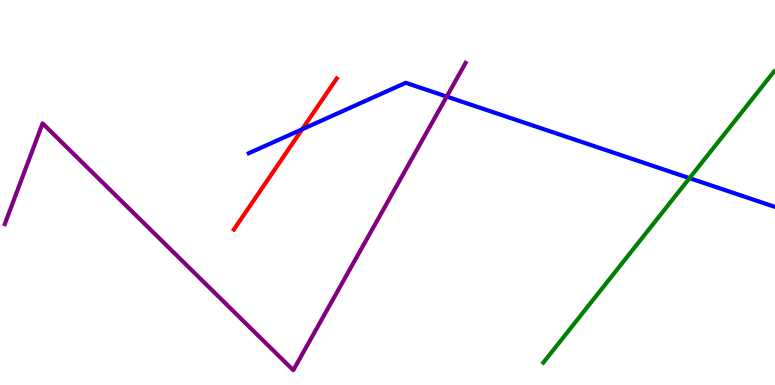[{'lines': ['blue', 'red'], 'intersections': [{'x': 3.9, 'y': 6.64}]}, {'lines': ['green', 'red'], 'intersections': []}, {'lines': ['purple', 'red'], 'intersections': []}, {'lines': ['blue', 'green'], 'intersections': [{'x': 8.9, 'y': 5.37}]}, {'lines': ['blue', 'purple'], 'intersections': [{'x': 5.76, 'y': 7.49}]}, {'lines': ['green', 'purple'], 'intersections': []}]